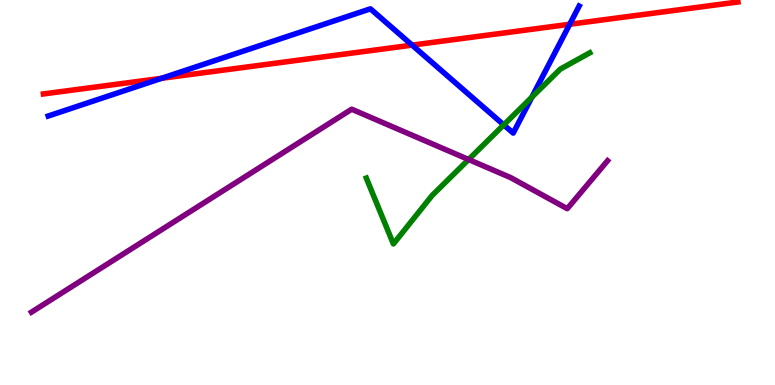[{'lines': ['blue', 'red'], 'intersections': [{'x': 2.09, 'y': 7.97}, {'x': 5.32, 'y': 8.83}, {'x': 7.35, 'y': 9.37}]}, {'lines': ['green', 'red'], 'intersections': []}, {'lines': ['purple', 'red'], 'intersections': []}, {'lines': ['blue', 'green'], 'intersections': [{'x': 6.5, 'y': 6.76}, {'x': 6.86, 'y': 7.48}]}, {'lines': ['blue', 'purple'], 'intersections': []}, {'lines': ['green', 'purple'], 'intersections': [{'x': 6.05, 'y': 5.86}]}]